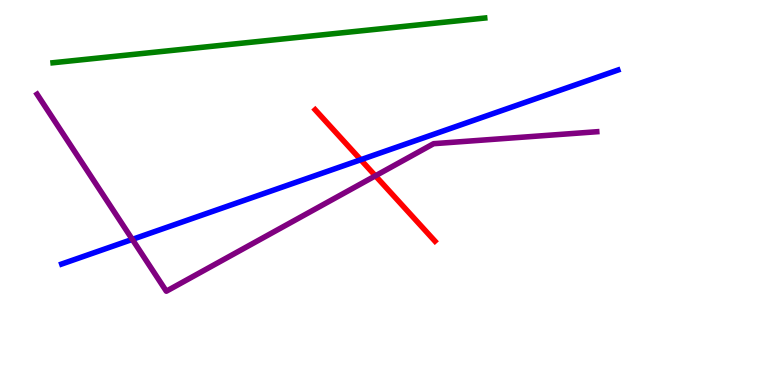[{'lines': ['blue', 'red'], 'intersections': [{'x': 4.65, 'y': 5.85}]}, {'lines': ['green', 'red'], 'intersections': []}, {'lines': ['purple', 'red'], 'intersections': [{'x': 4.84, 'y': 5.43}]}, {'lines': ['blue', 'green'], 'intersections': []}, {'lines': ['blue', 'purple'], 'intersections': [{'x': 1.71, 'y': 3.78}]}, {'lines': ['green', 'purple'], 'intersections': []}]